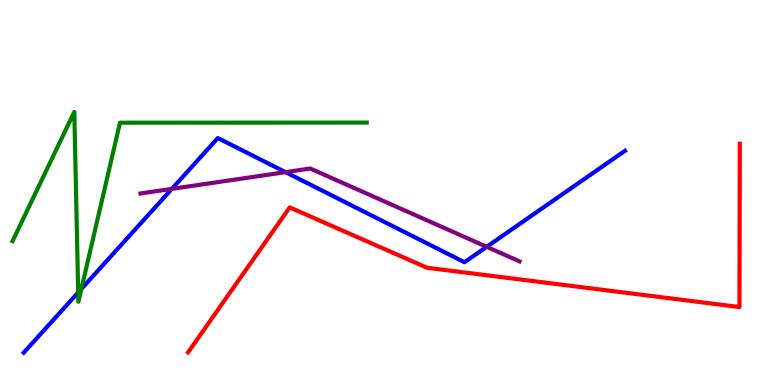[{'lines': ['blue', 'red'], 'intersections': []}, {'lines': ['green', 'red'], 'intersections': []}, {'lines': ['purple', 'red'], 'intersections': []}, {'lines': ['blue', 'green'], 'intersections': [{'x': 1.01, 'y': 2.4}, {'x': 1.05, 'y': 2.49}]}, {'lines': ['blue', 'purple'], 'intersections': [{'x': 2.22, 'y': 5.09}, {'x': 3.68, 'y': 5.53}, {'x': 6.28, 'y': 3.59}]}, {'lines': ['green', 'purple'], 'intersections': []}]